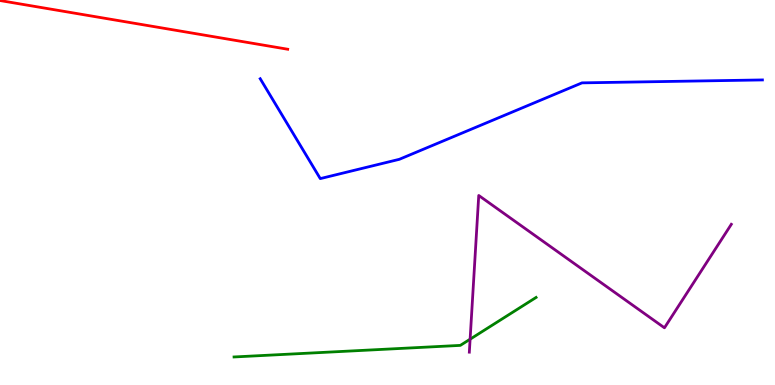[{'lines': ['blue', 'red'], 'intersections': []}, {'lines': ['green', 'red'], 'intersections': []}, {'lines': ['purple', 'red'], 'intersections': []}, {'lines': ['blue', 'green'], 'intersections': []}, {'lines': ['blue', 'purple'], 'intersections': []}, {'lines': ['green', 'purple'], 'intersections': [{'x': 6.07, 'y': 1.19}]}]